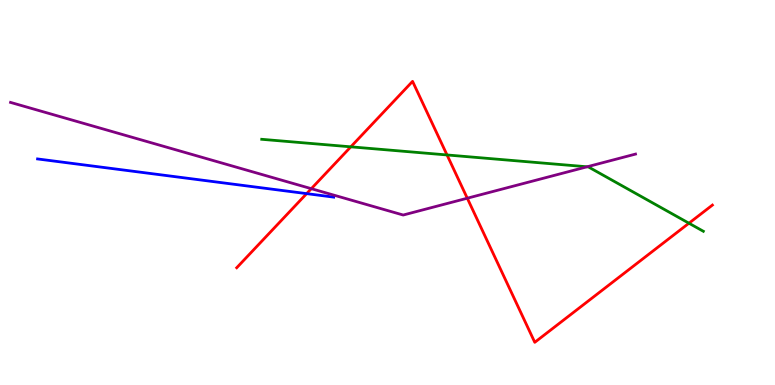[{'lines': ['blue', 'red'], 'intersections': [{'x': 3.96, 'y': 4.97}]}, {'lines': ['green', 'red'], 'intersections': [{'x': 4.53, 'y': 6.19}, {'x': 5.77, 'y': 5.98}, {'x': 8.89, 'y': 4.2}]}, {'lines': ['purple', 'red'], 'intersections': [{'x': 4.02, 'y': 5.1}, {'x': 6.03, 'y': 4.85}]}, {'lines': ['blue', 'green'], 'intersections': []}, {'lines': ['blue', 'purple'], 'intersections': []}, {'lines': ['green', 'purple'], 'intersections': [{'x': 7.58, 'y': 5.67}]}]